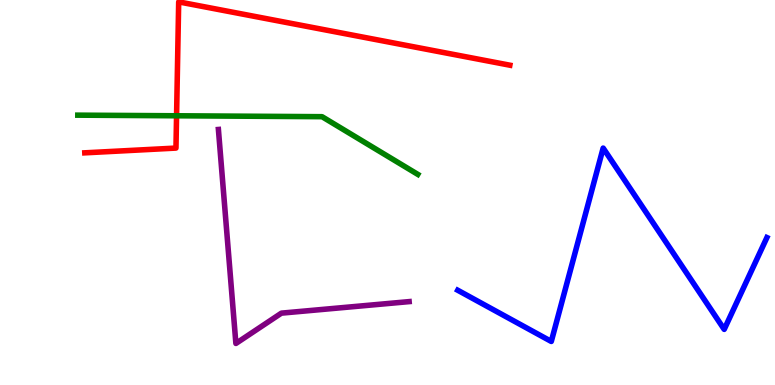[{'lines': ['blue', 'red'], 'intersections': []}, {'lines': ['green', 'red'], 'intersections': [{'x': 2.28, 'y': 6.99}]}, {'lines': ['purple', 'red'], 'intersections': []}, {'lines': ['blue', 'green'], 'intersections': []}, {'lines': ['blue', 'purple'], 'intersections': []}, {'lines': ['green', 'purple'], 'intersections': []}]